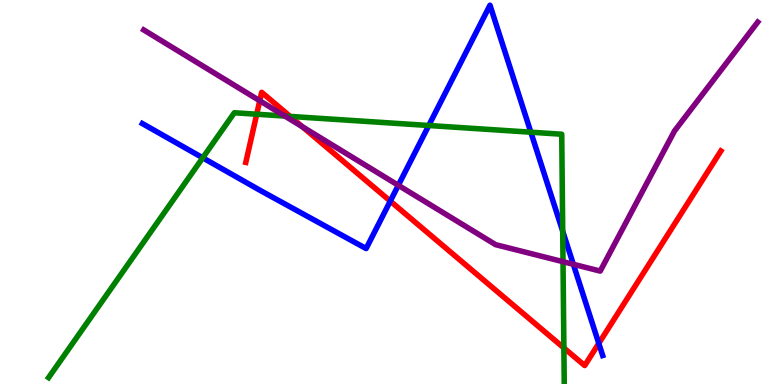[{'lines': ['blue', 'red'], 'intersections': [{'x': 5.04, 'y': 4.78}, {'x': 7.73, 'y': 1.08}]}, {'lines': ['green', 'red'], 'intersections': [{'x': 3.31, 'y': 7.03}, {'x': 3.74, 'y': 6.98}, {'x': 7.28, 'y': 0.963}]}, {'lines': ['purple', 'red'], 'intersections': [{'x': 3.35, 'y': 7.38}, {'x': 3.9, 'y': 6.71}]}, {'lines': ['blue', 'green'], 'intersections': [{'x': 2.62, 'y': 5.9}, {'x': 5.53, 'y': 6.74}, {'x': 6.85, 'y': 6.57}, {'x': 7.26, 'y': 3.99}]}, {'lines': ['blue', 'purple'], 'intersections': [{'x': 5.14, 'y': 5.19}, {'x': 7.4, 'y': 3.14}]}, {'lines': ['green', 'purple'], 'intersections': [{'x': 3.68, 'y': 6.99}, {'x': 7.26, 'y': 3.2}]}]